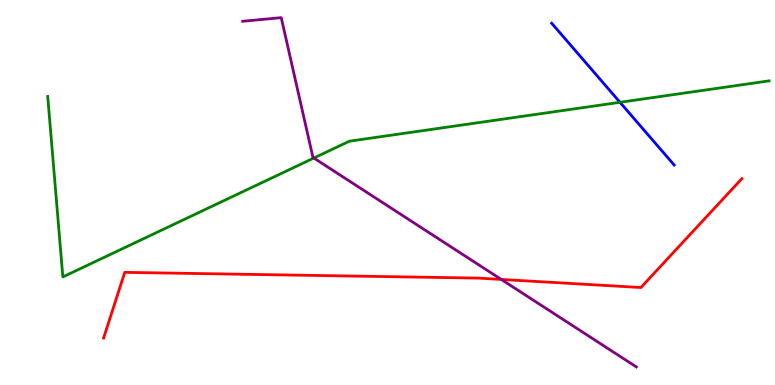[{'lines': ['blue', 'red'], 'intersections': []}, {'lines': ['green', 'red'], 'intersections': []}, {'lines': ['purple', 'red'], 'intersections': [{'x': 6.47, 'y': 2.74}]}, {'lines': ['blue', 'green'], 'intersections': [{'x': 8.0, 'y': 7.34}]}, {'lines': ['blue', 'purple'], 'intersections': []}, {'lines': ['green', 'purple'], 'intersections': [{'x': 4.05, 'y': 5.9}]}]